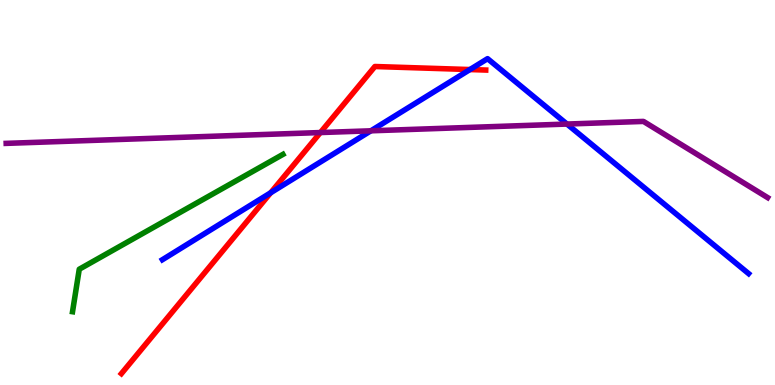[{'lines': ['blue', 'red'], 'intersections': [{'x': 3.49, 'y': 4.99}, {'x': 6.06, 'y': 8.19}]}, {'lines': ['green', 'red'], 'intersections': []}, {'lines': ['purple', 'red'], 'intersections': [{'x': 4.13, 'y': 6.56}]}, {'lines': ['blue', 'green'], 'intersections': []}, {'lines': ['blue', 'purple'], 'intersections': [{'x': 4.79, 'y': 6.6}, {'x': 7.32, 'y': 6.78}]}, {'lines': ['green', 'purple'], 'intersections': []}]